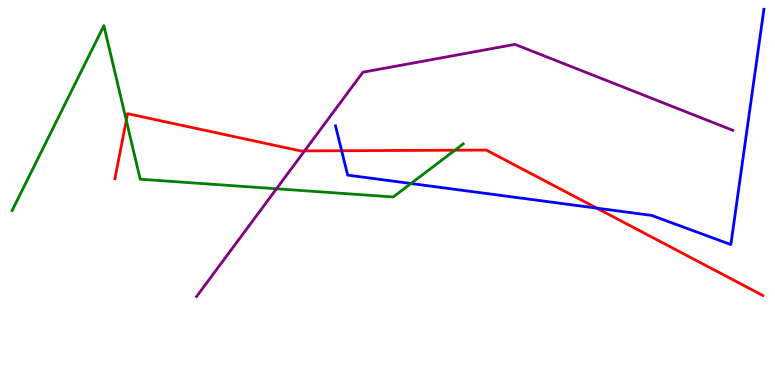[{'lines': ['blue', 'red'], 'intersections': [{'x': 4.41, 'y': 6.09}, {'x': 7.7, 'y': 4.59}]}, {'lines': ['green', 'red'], 'intersections': [{'x': 1.63, 'y': 6.87}, {'x': 5.87, 'y': 6.1}]}, {'lines': ['purple', 'red'], 'intersections': [{'x': 3.93, 'y': 6.08}]}, {'lines': ['blue', 'green'], 'intersections': [{'x': 5.3, 'y': 5.23}]}, {'lines': ['blue', 'purple'], 'intersections': []}, {'lines': ['green', 'purple'], 'intersections': [{'x': 3.57, 'y': 5.1}]}]